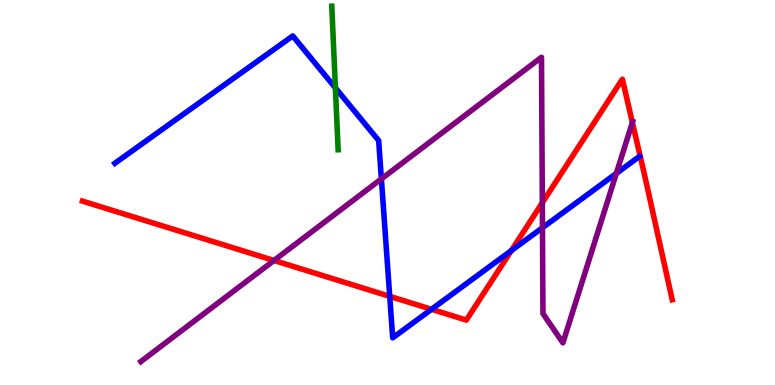[{'lines': ['blue', 'red'], 'intersections': [{'x': 5.03, 'y': 2.3}, {'x': 5.57, 'y': 1.97}, {'x': 6.6, 'y': 3.49}]}, {'lines': ['green', 'red'], 'intersections': []}, {'lines': ['purple', 'red'], 'intersections': [{'x': 3.54, 'y': 3.23}, {'x': 7.0, 'y': 4.73}, {'x': 8.16, 'y': 6.82}]}, {'lines': ['blue', 'green'], 'intersections': [{'x': 4.33, 'y': 7.72}]}, {'lines': ['blue', 'purple'], 'intersections': [{'x': 4.92, 'y': 5.35}, {'x': 7.0, 'y': 4.09}, {'x': 7.95, 'y': 5.5}]}, {'lines': ['green', 'purple'], 'intersections': []}]